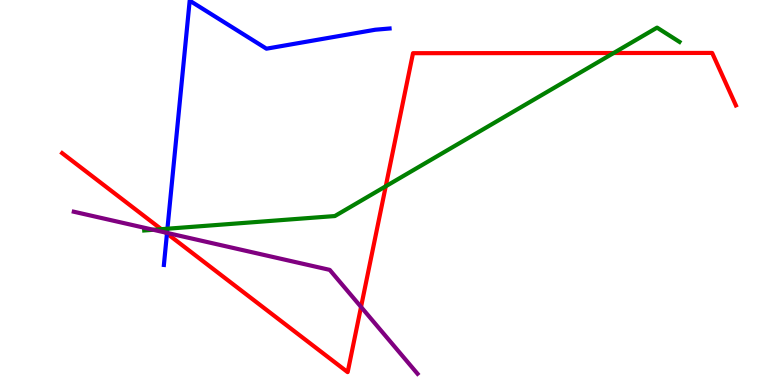[{'lines': ['blue', 'red'], 'intersections': [{'x': 2.15, 'y': 3.93}]}, {'lines': ['green', 'red'], 'intersections': [{'x': 2.08, 'y': 4.05}, {'x': 4.98, 'y': 5.16}, {'x': 7.92, 'y': 8.62}]}, {'lines': ['purple', 'red'], 'intersections': [{'x': 2.14, 'y': 3.96}, {'x': 4.66, 'y': 2.03}]}, {'lines': ['blue', 'green'], 'intersections': [{'x': 2.16, 'y': 4.06}]}, {'lines': ['blue', 'purple'], 'intersections': [{'x': 2.16, 'y': 3.95}]}, {'lines': ['green', 'purple'], 'intersections': [{'x': 1.98, 'y': 4.03}]}]